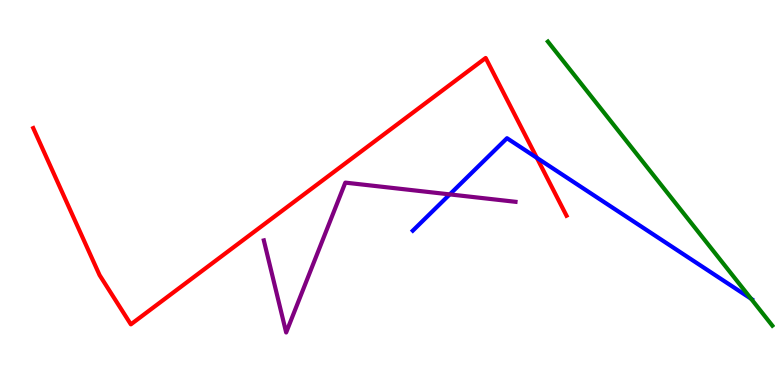[{'lines': ['blue', 'red'], 'intersections': [{'x': 6.93, 'y': 5.9}]}, {'lines': ['green', 'red'], 'intersections': []}, {'lines': ['purple', 'red'], 'intersections': []}, {'lines': ['blue', 'green'], 'intersections': [{'x': 9.69, 'y': 2.24}]}, {'lines': ['blue', 'purple'], 'intersections': [{'x': 5.8, 'y': 4.95}]}, {'lines': ['green', 'purple'], 'intersections': []}]